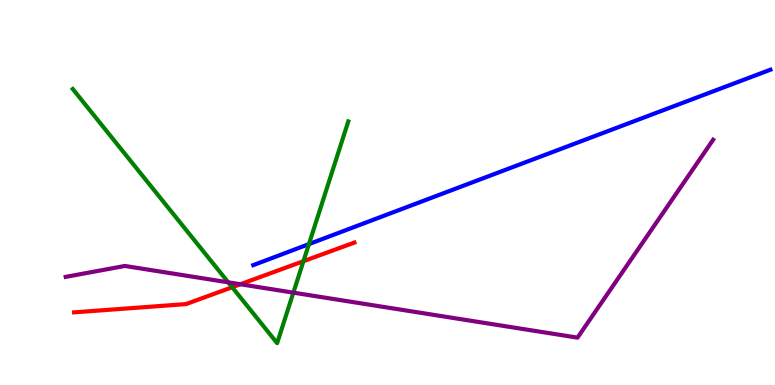[{'lines': ['blue', 'red'], 'intersections': []}, {'lines': ['green', 'red'], 'intersections': [{'x': 3.0, 'y': 2.54}, {'x': 3.92, 'y': 3.22}]}, {'lines': ['purple', 'red'], 'intersections': [{'x': 3.1, 'y': 2.62}]}, {'lines': ['blue', 'green'], 'intersections': [{'x': 3.99, 'y': 3.66}]}, {'lines': ['blue', 'purple'], 'intersections': []}, {'lines': ['green', 'purple'], 'intersections': [{'x': 2.95, 'y': 2.67}, {'x': 3.79, 'y': 2.4}]}]